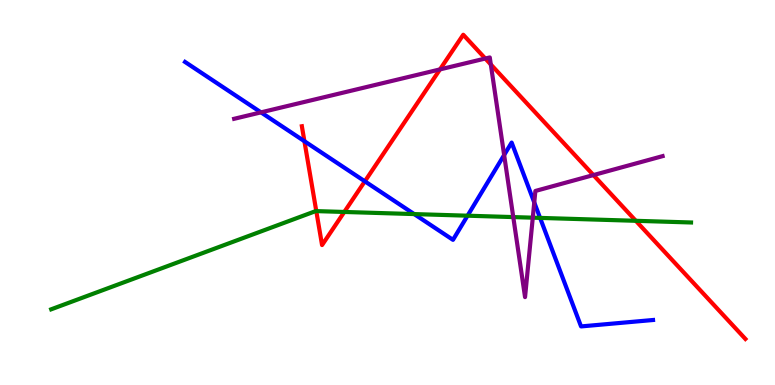[{'lines': ['blue', 'red'], 'intersections': [{'x': 3.93, 'y': 6.33}, {'x': 4.71, 'y': 5.29}]}, {'lines': ['green', 'red'], 'intersections': [{'x': 4.08, 'y': 4.52}, {'x': 4.44, 'y': 4.49}, {'x': 8.2, 'y': 4.26}]}, {'lines': ['purple', 'red'], 'intersections': [{'x': 5.68, 'y': 8.2}, {'x': 6.26, 'y': 8.48}, {'x': 6.33, 'y': 8.33}, {'x': 7.66, 'y': 5.45}]}, {'lines': ['blue', 'green'], 'intersections': [{'x': 5.34, 'y': 4.44}, {'x': 6.03, 'y': 4.4}, {'x': 6.97, 'y': 4.34}]}, {'lines': ['blue', 'purple'], 'intersections': [{'x': 3.37, 'y': 7.08}, {'x': 6.51, 'y': 5.97}, {'x': 6.89, 'y': 4.74}]}, {'lines': ['green', 'purple'], 'intersections': [{'x': 6.62, 'y': 4.36}, {'x': 6.87, 'y': 4.35}]}]